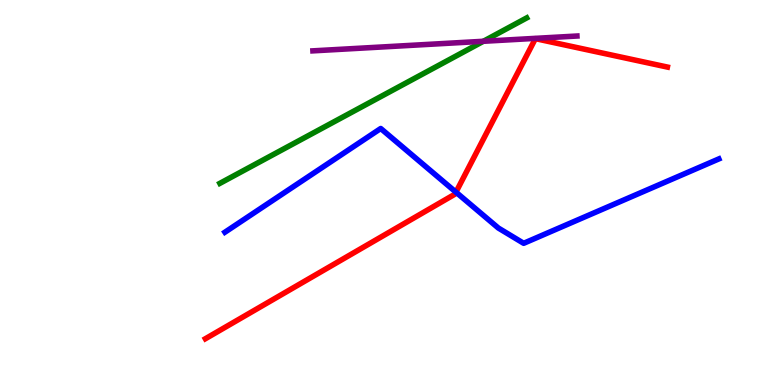[{'lines': ['blue', 'red'], 'intersections': [{'x': 5.88, 'y': 5.01}]}, {'lines': ['green', 'red'], 'intersections': []}, {'lines': ['purple', 'red'], 'intersections': []}, {'lines': ['blue', 'green'], 'intersections': []}, {'lines': ['blue', 'purple'], 'intersections': []}, {'lines': ['green', 'purple'], 'intersections': [{'x': 6.24, 'y': 8.93}]}]